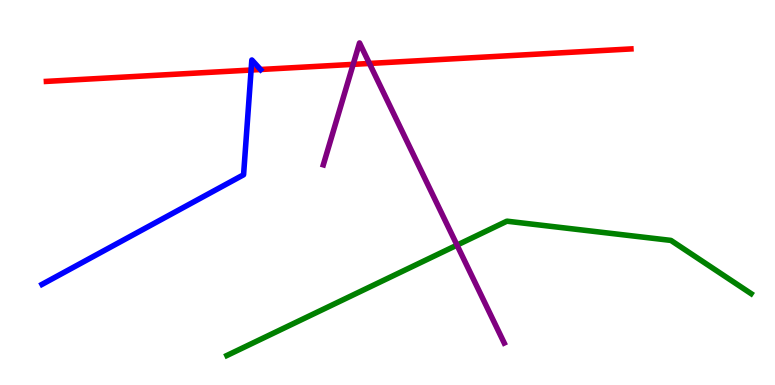[{'lines': ['blue', 'red'], 'intersections': [{'x': 3.24, 'y': 8.18}, {'x': 3.36, 'y': 8.19}]}, {'lines': ['green', 'red'], 'intersections': []}, {'lines': ['purple', 'red'], 'intersections': [{'x': 4.56, 'y': 8.33}, {'x': 4.77, 'y': 8.35}]}, {'lines': ['blue', 'green'], 'intersections': []}, {'lines': ['blue', 'purple'], 'intersections': []}, {'lines': ['green', 'purple'], 'intersections': [{'x': 5.9, 'y': 3.63}]}]